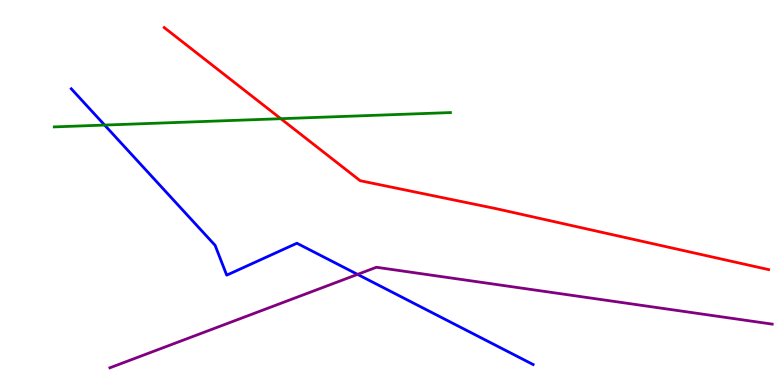[{'lines': ['blue', 'red'], 'intersections': []}, {'lines': ['green', 'red'], 'intersections': [{'x': 3.62, 'y': 6.92}]}, {'lines': ['purple', 'red'], 'intersections': []}, {'lines': ['blue', 'green'], 'intersections': [{'x': 1.35, 'y': 6.75}]}, {'lines': ['blue', 'purple'], 'intersections': [{'x': 4.61, 'y': 2.87}]}, {'lines': ['green', 'purple'], 'intersections': []}]